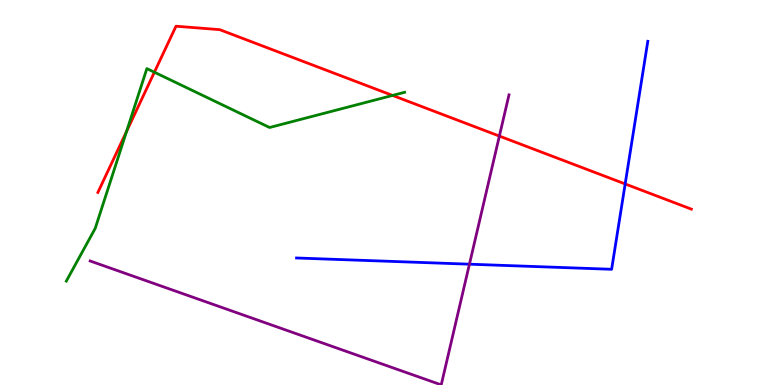[{'lines': ['blue', 'red'], 'intersections': [{'x': 8.07, 'y': 5.22}]}, {'lines': ['green', 'red'], 'intersections': [{'x': 1.63, 'y': 6.59}, {'x': 1.99, 'y': 8.12}, {'x': 5.07, 'y': 7.52}]}, {'lines': ['purple', 'red'], 'intersections': [{'x': 6.44, 'y': 6.47}]}, {'lines': ['blue', 'green'], 'intersections': []}, {'lines': ['blue', 'purple'], 'intersections': [{'x': 6.06, 'y': 3.14}]}, {'lines': ['green', 'purple'], 'intersections': []}]